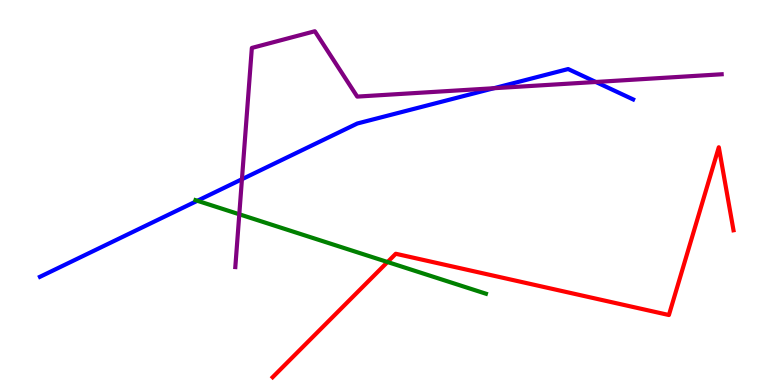[{'lines': ['blue', 'red'], 'intersections': []}, {'lines': ['green', 'red'], 'intersections': [{'x': 5.0, 'y': 3.19}]}, {'lines': ['purple', 'red'], 'intersections': []}, {'lines': ['blue', 'green'], 'intersections': [{'x': 2.55, 'y': 4.79}]}, {'lines': ['blue', 'purple'], 'intersections': [{'x': 3.12, 'y': 5.34}, {'x': 6.37, 'y': 7.71}, {'x': 7.69, 'y': 7.87}]}, {'lines': ['green', 'purple'], 'intersections': [{'x': 3.09, 'y': 4.43}]}]